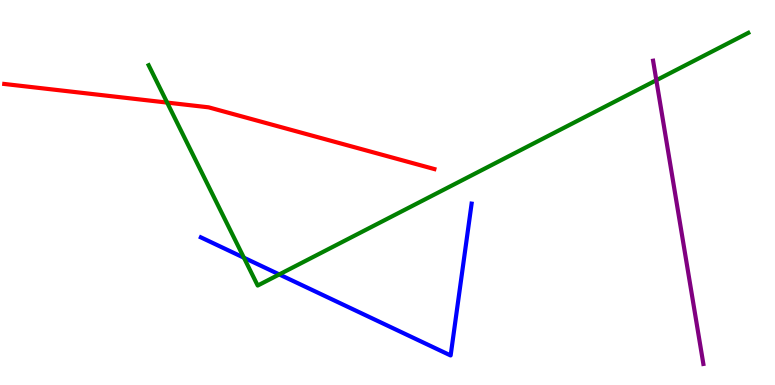[{'lines': ['blue', 'red'], 'intersections': []}, {'lines': ['green', 'red'], 'intersections': [{'x': 2.16, 'y': 7.34}]}, {'lines': ['purple', 'red'], 'intersections': []}, {'lines': ['blue', 'green'], 'intersections': [{'x': 3.15, 'y': 3.31}, {'x': 3.6, 'y': 2.87}]}, {'lines': ['blue', 'purple'], 'intersections': []}, {'lines': ['green', 'purple'], 'intersections': [{'x': 8.47, 'y': 7.92}]}]